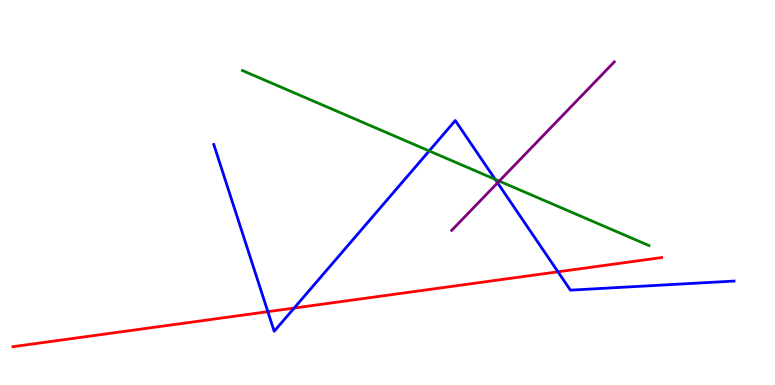[{'lines': ['blue', 'red'], 'intersections': [{'x': 3.46, 'y': 1.9}, {'x': 3.8, 'y': 2.0}, {'x': 7.2, 'y': 2.94}]}, {'lines': ['green', 'red'], 'intersections': []}, {'lines': ['purple', 'red'], 'intersections': []}, {'lines': ['blue', 'green'], 'intersections': [{'x': 5.54, 'y': 6.08}, {'x': 6.39, 'y': 5.34}]}, {'lines': ['blue', 'purple'], 'intersections': [{'x': 6.42, 'y': 5.25}]}, {'lines': ['green', 'purple'], 'intersections': [{'x': 6.44, 'y': 5.3}]}]